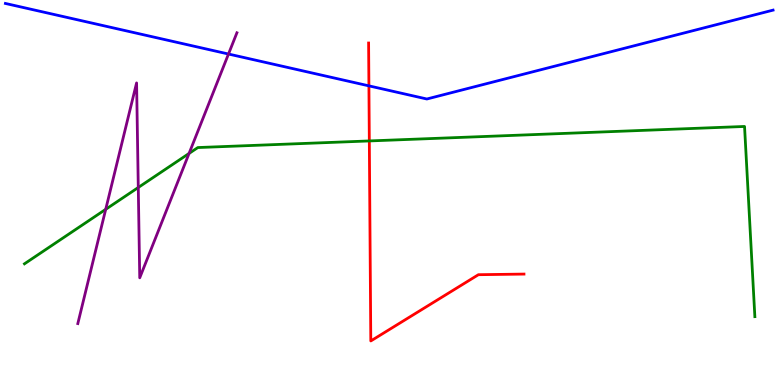[{'lines': ['blue', 'red'], 'intersections': [{'x': 4.76, 'y': 7.77}]}, {'lines': ['green', 'red'], 'intersections': [{'x': 4.77, 'y': 6.34}]}, {'lines': ['purple', 'red'], 'intersections': []}, {'lines': ['blue', 'green'], 'intersections': []}, {'lines': ['blue', 'purple'], 'intersections': [{'x': 2.95, 'y': 8.6}]}, {'lines': ['green', 'purple'], 'intersections': [{'x': 1.36, 'y': 4.56}, {'x': 1.78, 'y': 5.13}, {'x': 2.44, 'y': 6.01}]}]